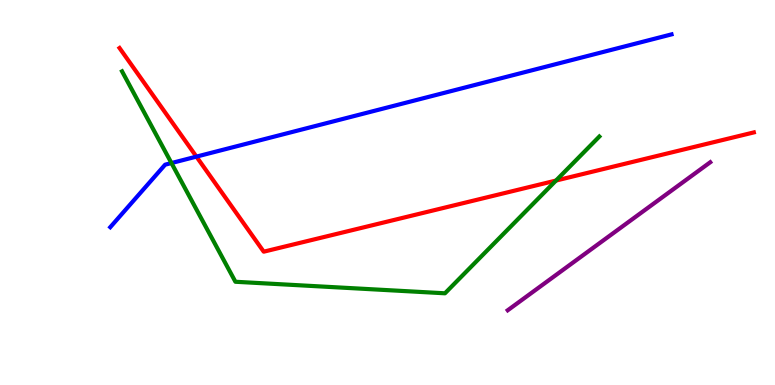[{'lines': ['blue', 'red'], 'intersections': [{'x': 2.53, 'y': 5.93}]}, {'lines': ['green', 'red'], 'intersections': [{'x': 7.17, 'y': 5.31}]}, {'lines': ['purple', 'red'], 'intersections': []}, {'lines': ['blue', 'green'], 'intersections': [{'x': 2.21, 'y': 5.76}]}, {'lines': ['blue', 'purple'], 'intersections': []}, {'lines': ['green', 'purple'], 'intersections': []}]